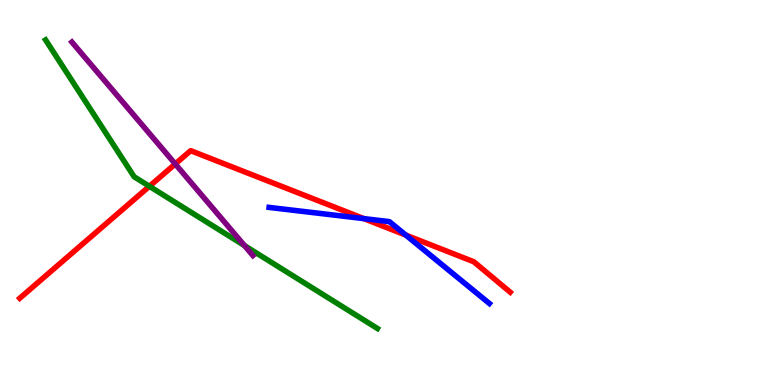[{'lines': ['blue', 'red'], 'intersections': [{'x': 4.69, 'y': 4.32}, {'x': 5.24, 'y': 3.89}]}, {'lines': ['green', 'red'], 'intersections': [{'x': 1.93, 'y': 5.16}]}, {'lines': ['purple', 'red'], 'intersections': [{'x': 2.26, 'y': 5.74}]}, {'lines': ['blue', 'green'], 'intersections': []}, {'lines': ['blue', 'purple'], 'intersections': []}, {'lines': ['green', 'purple'], 'intersections': [{'x': 3.15, 'y': 3.62}]}]